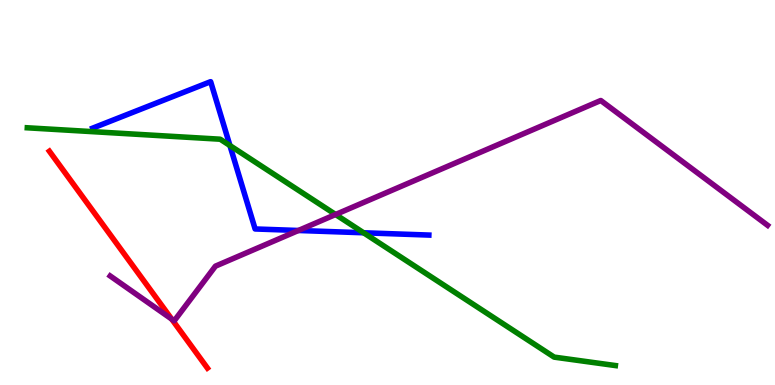[{'lines': ['blue', 'red'], 'intersections': []}, {'lines': ['green', 'red'], 'intersections': []}, {'lines': ['purple', 'red'], 'intersections': [{'x': 2.22, 'y': 1.71}]}, {'lines': ['blue', 'green'], 'intersections': [{'x': 2.97, 'y': 6.22}, {'x': 4.69, 'y': 3.95}]}, {'lines': ['blue', 'purple'], 'intersections': [{'x': 3.85, 'y': 4.01}]}, {'lines': ['green', 'purple'], 'intersections': [{'x': 4.33, 'y': 4.43}]}]